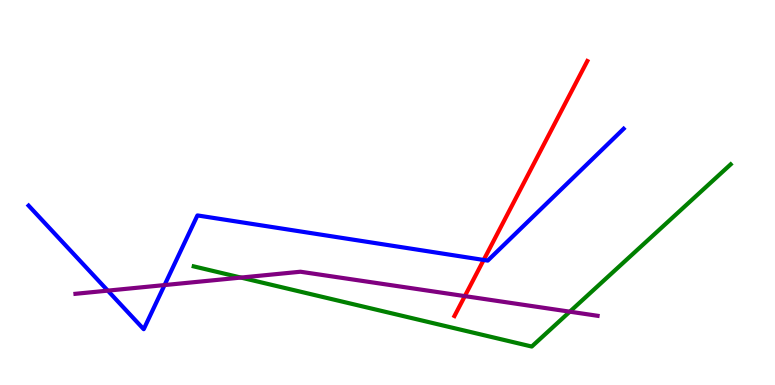[{'lines': ['blue', 'red'], 'intersections': [{'x': 6.24, 'y': 3.25}]}, {'lines': ['green', 'red'], 'intersections': []}, {'lines': ['purple', 'red'], 'intersections': [{'x': 6.0, 'y': 2.31}]}, {'lines': ['blue', 'green'], 'intersections': []}, {'lines': ['blue', 'purple'], 'intersections': [{'x': 1.39, 'y': 2.45}, {'x': 2.12, 'y': 2.6}]}, {'lines': ['green', 'purple'], 'intersections': [{'x': 3.11, 'y': 2.79}, {'x': 7.35, 'y': 1.9}]}]